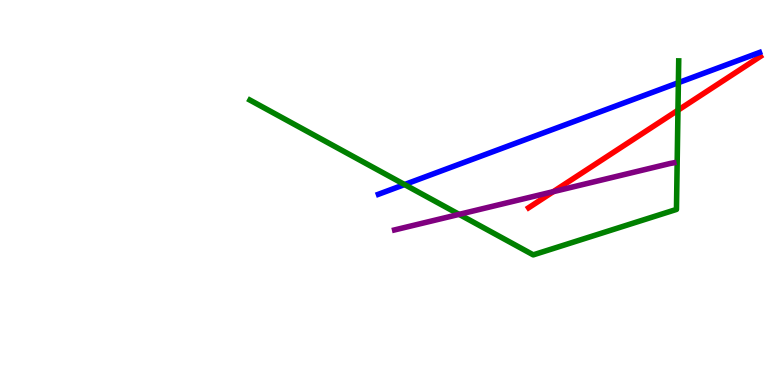[{'lines': ['blue', 'red'], 'intersections': []}, {'lines': ['green', 'red'], 'intersections': [{'x': 8.75, 'y': 7.14}]}, {'lines': ['purple', 'red'], 'intersections': [{'x': 7.14, 'y': 5.02}]}, {'lines': ['blue', 'green'], 'intersections': [{'x': 5.22, 'y': 5.21}, {'x': 8.75, 'y': 7.85}]}, {'lines': ['blue', 'purple'], 'intersections': []}, {'lines': ['green', 'purple'], 'intersections': [{'x': 5.92, 'y': 4.43}]}]